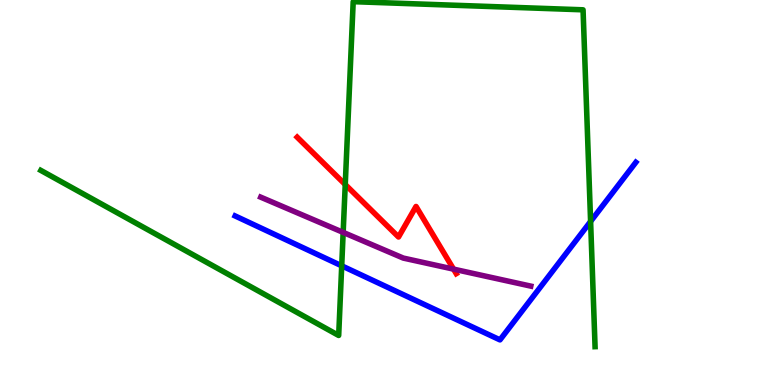[{'lines': ['blue', 'red'], 'intersections': []}, {'lines': ['green', 'red'], 'intersections': [{'x': 4.45, 'y': 5.21}]}, {'lines': ['purple', 'red'], 'intersections': [{'x': 5.85, 'y': 3.01}]}, {'lines': ['blue', 'green'], 'intersections': [{'x': 4.41, 'y': 3.1}, {'x': 7.62, 'y': 4.25}]}, {'lines': ['blue', 'purple'], 'intersections': []}, {'lines': ['green', 'purple'], 'intersections': [{'x': 4.43, 'y': 3.96}]}]